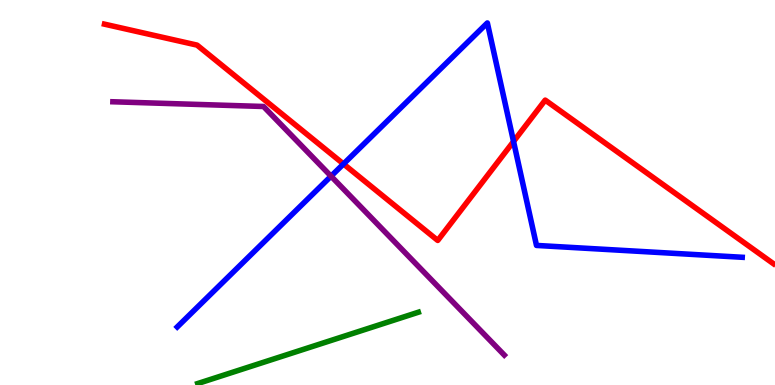[{'lines': ['blue', 'red'], 'intersections': [{'x': 4.43, 'y': 5.74}, {'x': 6.63, 'y': 6.33}]}, {'lines': ['green', 'red'], 'intersections': []}, {'lines': ['purple', 'red'], 'intersections': []}, {'lines': ['blue', 'green'], 'intersections': []}, {'lines': ['blue', 'purple'], 'intersections': [{'x': 4.27, 'y': 5.42}]}, {'lines': ['green', 'purple'], 'intersections': []}]